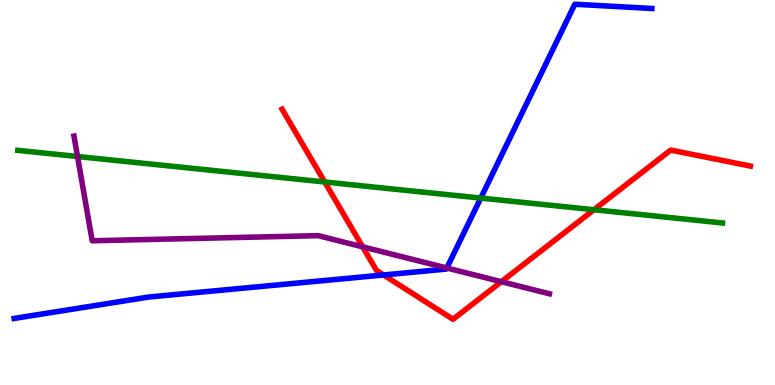[{'lines': ['blue', 'red'], 'intersections': [{'x': 4.95, 'y': 2.86}]}, {'lines': ['green', 'red'], 'intersections': [{'x': 4.19, 'y': 5.27}, {'x': 7.66, 'y': 4.55}]}, {'lines': ['purple', 'red'], 'intersections': [{'x': 4.68, 'y': 3.59}, {'x': 6.47, 'y': 2.68}]}, {'lines': ['blue', 'green'], 'intersections': [{'x': 6.2, 'y': 4.86}]}, {'lines': ['blue', 'purple'], 'intersections': [{'x': 5.77, 'y': 3.04}]}, {'lines': ['green', 'purple'], 'intersections': [{'x': 1.0, 'y': 5.93}]}]